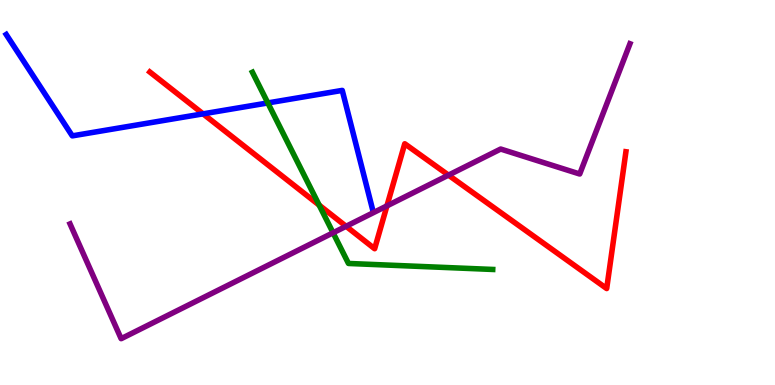[{'lines': ['blue', 'red'], 'intersections': [{'x': 2.62, 'y': 7.04}]}, {'lines': ['green', 'red'], 'intersections': [{'x': 4.12, 'y': 4.67}]}, {'lines': ['purple', 'red'], 'intersections': [{'x': 4.47, 'y': 4.12}, {'x': 4.99, 'y': 4.65}, {'x': 5.79, 'y': 5.45}]}, {'lines': ['blue', 'green'], 'intersections': [{'x': 3.46, 'y': 7.33}]}, {'lines': ['blue', 'purple'], 'intersections': []}, {'lines': ['green', 'purple'], 'intersections': [{'x': 4.3, 'y': 3.95}]}]